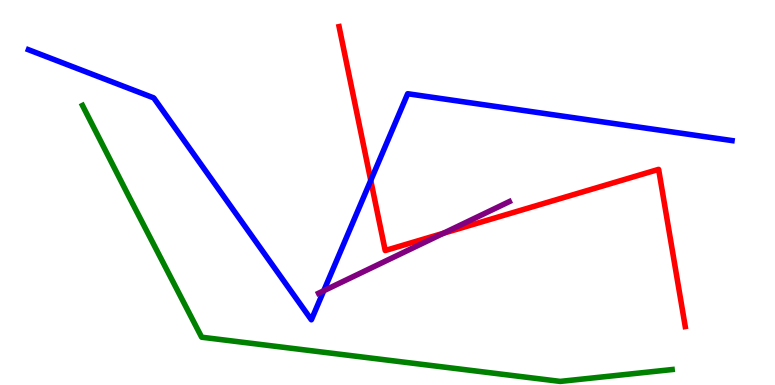[{'lines': ['blue', 'red'], 'intersections': [{'x': 4.78, 'y': 5.31}]}, {'lines': ['green', 'red'], 'intersections': []}, {'lines': ['purple', 'red'], 'intersections': [{'x': 5.72, 'y': 3.94}]}, {'lines': ['blue', 'green'], 'intersections': []}, {'lines': ['blue', 'purple'], 'intersections': [{'x': 4.18, 'y': 2.45}]}, {'lines': ['green', 'purple'], 'intersections': []}]